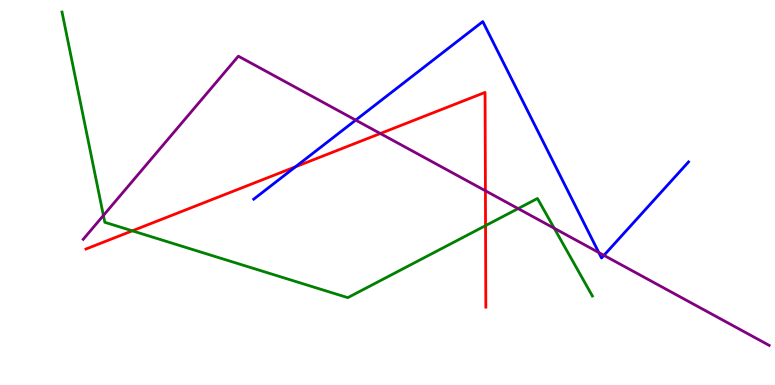[{'lines': ['blue', 'red'], 'intersections': [{'x': 3.81, 'y': 5.67}]}, {'lines': ['green', 'red'], 'intersections': [{'x': 1.71, 'y': 4.0}, {'x': 6.27, 'y': 4.14}]}, {'lines': ['purple', 'red'], 'intersections': [{'x': 4.91, 'y': 6.53}, {'x': 6.26, 'y': 5.04}]}, {'lines': ['blue', 'green'], 'intersections': []}, {'lines': ['blue', 'purple'], 'intersections': [{'x': 4.59, 'y': 6.88}, {'x': 7.73, 'y': 3.44}, {'x': 7.79, 'y': 3.37}]}, {'lines': ['green', 'purple'], 'intersections': [{'x': 1.33, 'y': 4.4}, {'x': 6.69, 'y': 4.58}, {'x': 7.15, 'y': 4.07}]}]